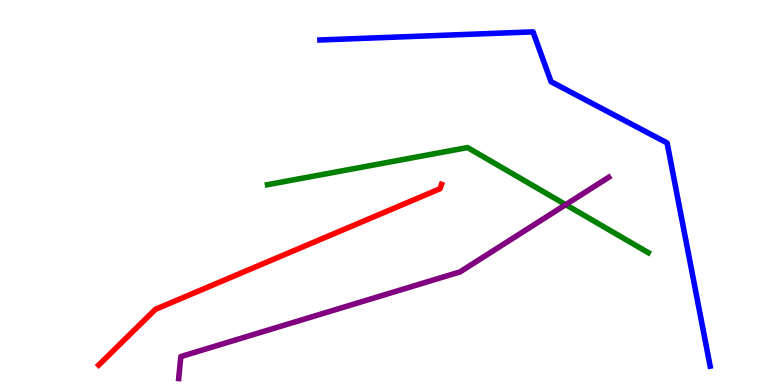[{'lines': ['blue', 'red'], 'intersections': []}, {'lines': ['green', 'red'], 'intersections': []}, {'lines': ['purple', 'red'], 'intersections': []}, {'lines': ['blue', 'green'], 'intersections': []}, {'lines': ['blue', 'purple'], 'intersections': []}, {'lines': ['green', 'purple'], 'intersections': [{'x': 7.3, 'y': 4.68}]}]